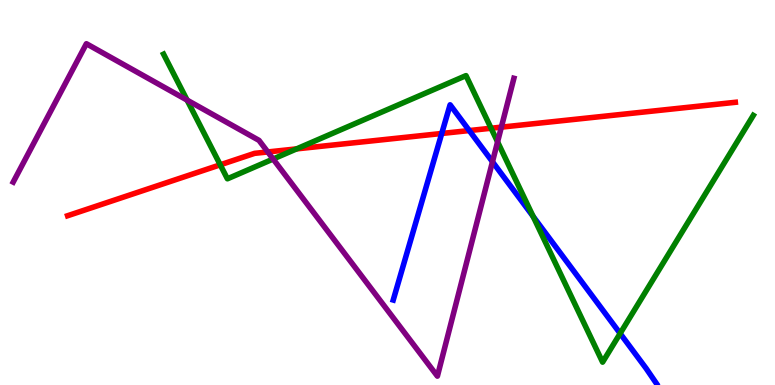[{'lines': ['blue', 'red'], 'intersections': [{'x': 5.7, 'y': 6.53}, {'x': 6.06, 'y': 6.61}]}, {'lines': ['green', 'red'], 'intersections': [{'x': 2.84, 'y': 5.72}, {'x': 3.83, 'y': 6.13}, {'x': 6.34, 'y': 6.67}]}, {'lines': ['purple', 'red'], 'intersections': [{'x': 3.46, 'y': 6.05}, {'x': 6.47, 'y': 6.7}]}, {'lines': ['blue', 'green'], 'intersections': [{'x': 6.88, 'y': 4.38}, {'x': 8.0, 'y': 1.34}]}, {'lines': ['blue', 'purple'], 'intersections': [{'x': 6.35, 'y': 5.8}]}, {'lines': ['green', 'purple'], 'intersections': [{'x': 2.41, 'y': 7.4}, {'x': 3.52, 'y': 5.87}, {'x': 6.42, 'y': 6.32}]}]